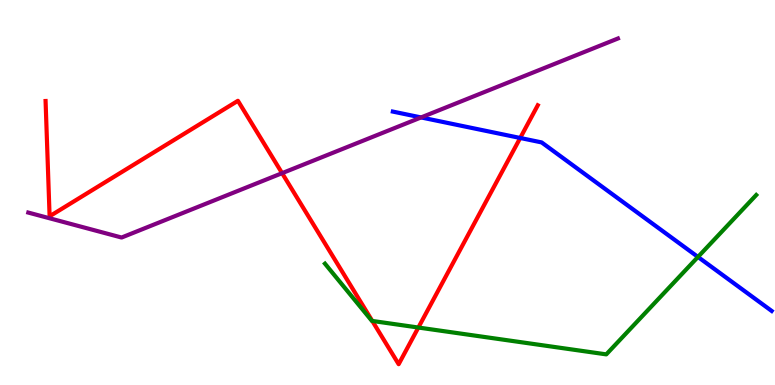[{'lines': ['blue', 'red'], 'intersections': [{'x': 6.71, 'y': 6.42}]}, {'lines': ['green', 'red'], 'intersections': [{'x': 4.8, 'y': 1.66}, {'x': 5.4, 'y': 1.49}]}, {'lines': ['purple', 'red'], 'intersections': [{'x': 3.64, 'y': 5.5}]}, {'lines': ['blue', 'green'], 'intersections': [{'x': 9.01, 'y': 3.33}]}, {'lines': ['blue', 'purple'], 'intersections': [{'x': 5.43, 'y': 6.95}]}, {'lines': ['green', 'purple'], 'intersections': []}]